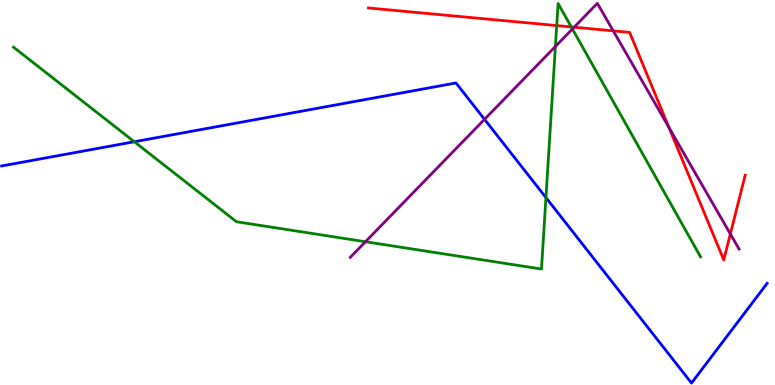[{'lines': ['blue', 'red'], 'intersections': []}, {'lines': ['green', 'red'], 'intersections': [{'x': 7.18, 'y': 9.34}, {'x': 7.37, 'y': 9.3}]}, {'lines': ['purple', 'red'], 'intersections': [{'x': 7.41, 'y': 9.29}, {'x': 7.91, 'y': 9.2}, {'x': 8.63, 'y': 6.69}, {'x': 9.42, 'y': 3.92}]}, {'lines': ['blue', 'green'], 'intersections': [{'x': 1.73, 'y': 6.32}, {'x': 7.04, 'y': 4.87}]}, {'lines': ['blue', 'purple'], 'intersections': [{'x': 6.25, 'y': 6.9}]}, {'lines': ['green', 'purple'], 'intersections': [{'x': 4.72, 'y': 3.72}, {'x': 7.17, 'y': 8.79}, {'x': 7.39, 'y': 9.25}]}]